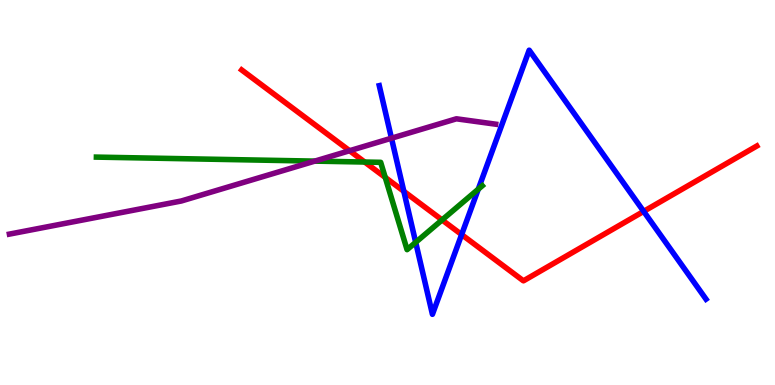[{'lines': ['blue', 'red'], 'intersections': [{'x': 5.21, 'y': 5.03}, {'x': 5.96, 'y': 3.91}, {'x': 8.31, 'y': 4.51}]}, {'lines': ['green', 'red'], 'intersections': [{'x': 4.71, 'y': 5.79}, {'x': 4.97, 'y': 5.39}, {'x': 5.7, 'y': 4.29}]}, {'lines': ['purple', 'red'], 'intersections': [{'x': 4.51, 'y': 6.09}]}, {'lines': ['blue', 'green'], 'intersections': [{'x': 5.36, 'y': 3.71}, {'x': 6.17, 'y': 5.09}]}, {'lines': ['blue', 'purple'], 'intersections': [{'x': 5.05, 'y': 6.41}]}, {'lines': ['green', 'purple'], 'intersections': [{'x': 4.06, 'y': 5.82}]}]